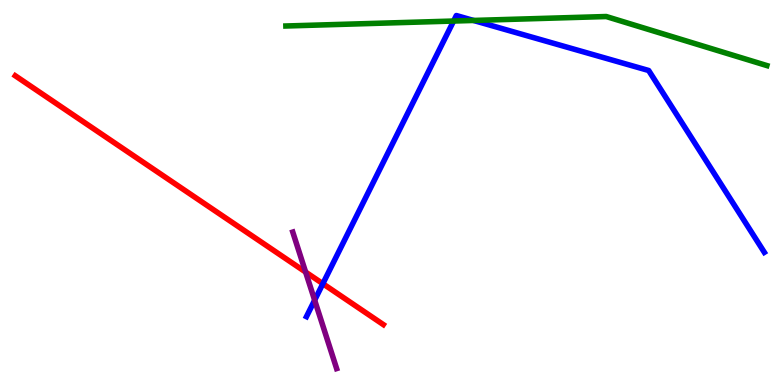[{'lines': ['blue', 'red'], 'intersections': [{'x': 4.17, 'y': 2.63}]}, {'lines': ['green', 'red'], 'intersections': []}, {'lines': ['purple', 'red'], 'intersections': [{'x': 3.94, 'y': 2.93}]}, {'lines': ['blue', 'green'], 'intersections': [{'x': 5.85, 'y': 9.45}, {'x': 6.11, 'y': 9.47}]}, {'lines': ['blue', 'purple'], 'intersections': [{'x': 4.06, 'y': 2.2}]}, {'lines': ['green', 'purple'], 'intersections': []}]